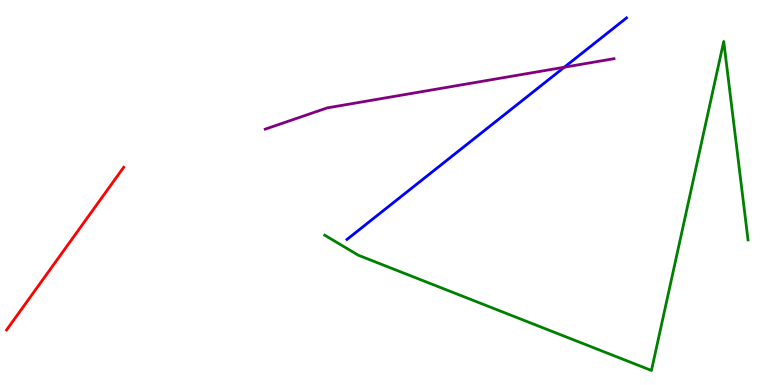[{'lines': ['blue', 'red'], 'intersections': []}, {'lines': ['green', 'red'], 'intersections': []}, {'lines': ['purple', 'red'], 'intersections': []}, {'lines': ['blue', 'green'], 'intersections': []}, {'lines': ['blue', 'purple'], 'intersections': [{'x': 7.28, 'y': 8.25}]}, {'lines': ['green', 'purple'], 'intersections': []}]